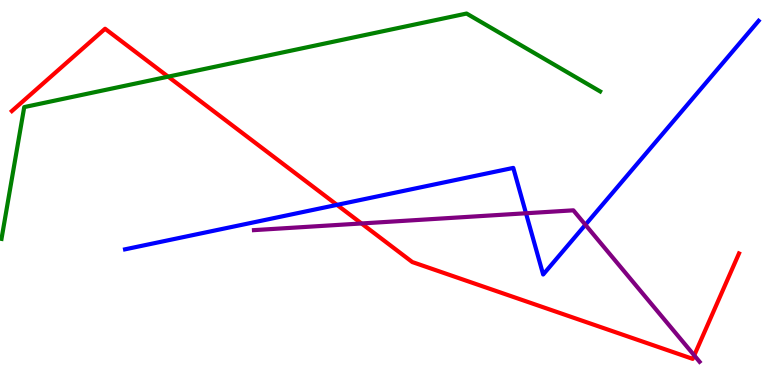[{'lines': ['blue', 'red'], 'intersections': [{'x': 4.35, 'y': 4.68}]}, {'lines': ['green', 'red'], 'intersections': [{'x': 2.17, 'y': 8.01}]}, {'lines': ['purple', 'red'], 'intersections': [{'x': 4.66, 'y': 4.2}, {'x': 8.96, 'y': 0.77}]}, {'lines': ['blue', 'green'], 'intersections': []}, {'lines': ['blue', 'purple'], 'intersections': [{'x': 6.79, 'y': 4.46}, {'x': 7.55, 'y': 4.16}]}, {'lines': ['green', 'purple'], 'intersections': []}]